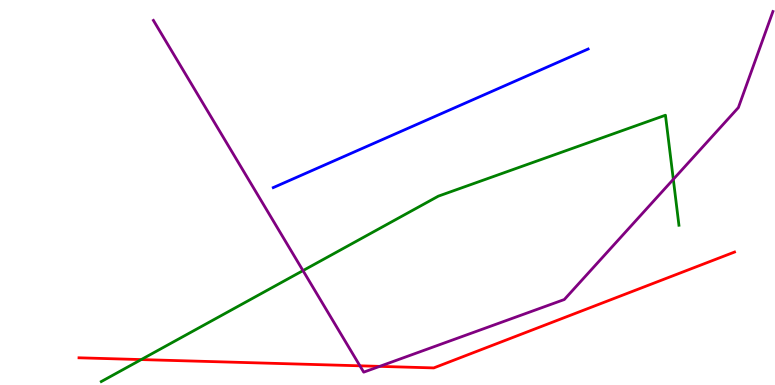[{'lines': ['blue', 'red'], 'intersections': []}, {'lines': ['green', 'red'], 'intersections': [{'x': 1.82, 'y': 0.66}]}, {'lines': ['purple', 'red'], 'intersections': [{'x': 4.64, 'y': 0.498}, {'x': 4.9, 'y': 0.484}]}, {'lines': ['blue', 'green'], 'intersections': []}, {'lines': ['blue', 'purple'], 'intersections': []}, {'lines': ['green', 'purple'], 'intersections': [{'x': 3.91, 'y': 2.97}, {'x': 8.69, 'y': 5.34}]}]